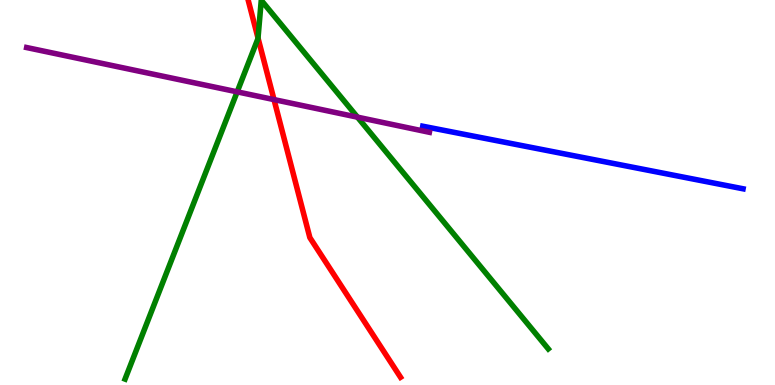[{'lines': ['blue', 'red'], 'intersections': []}, {'lines': ['green', 'red'], 'intersections': [{'x': 3.33, 'y': 9.01}]}, {'lines': ['purple', 'red'], 'intersections': [{'x': 3.54, 'y': 7.41}]}, {'lines': ['blue', 'green'], 'intersections': []}, {'lines': ['blue', 'purple'], 'intersections': []}, {'lines': ['green', 'purple'], 'intersections': [{'x': 3.06, 'y': 7.61}, {'x': 4.61, 'y': 6.96}]}]